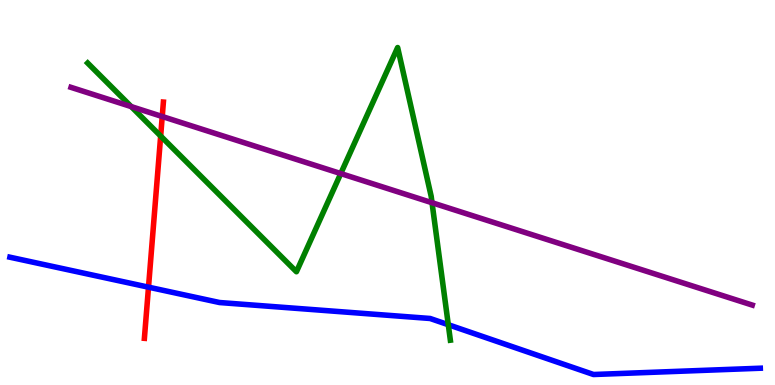[{'lines': ['blue', 'red'], 'intersections': [{'x': 1.92, 'y': 2.54}]}, {'lines': ['green', 'red'], 'intersections': [{'x': 2.07, 'y': 6.47}]}, {'lines': ['purple', 'red'], 'intersections': [{'x': 2.09, 'y': 6.97}]}, {'lines': ['blue', 'green'], 'intersections': [{'x': 5.78, 'y': 1.57}]}, {'lines': ['blue', 'purple'], 'intersections': []}, {'lines': ['green', 'purple'], 'intersections': [{'x': 1.69, 'y': 7.23}, {'x': 4.4, 'y': 5.49}, {'x': 5.57, 'y': 4.73}]}]